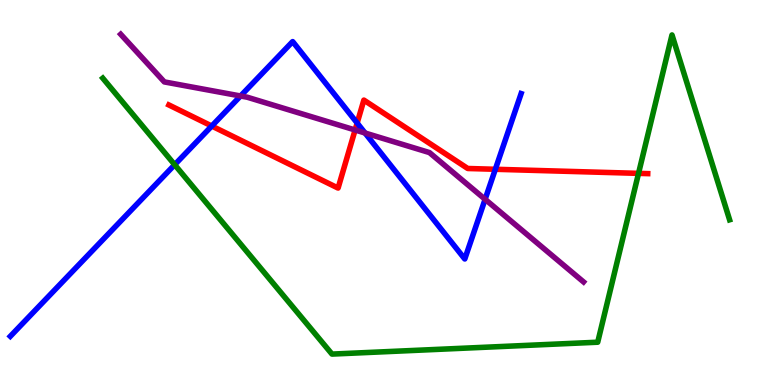[{'lines': ['blue', 'red'], 'intersections': [{'x': 2.73, 'y': 6.73}, {'x': 4.61, 'y': 6.8}, {'x': 6.39, 'y': 5.6}]}, {'lines': ['green', 'red'], 'intersections': [{'x': 8.24, 'y': 5.5}]}, {'lines': ['purple', 'red'], 'intersections': [{'x': 4.58, 'y': 6.62}]}, {'lines': ['blue', 'green'], 'intersections': [{'x': 2.25, 'y': 5.72}]}, {'lines': ['blue', 'purple'], 'intersections': [{'x': 3.1, 'y': 7.51}, {'x': 4.71, 'y': 6.55}, {'x': 6.26, 'y': 4.82}]}, {'lines': ['green', 'purple'], 'intersections': []}]